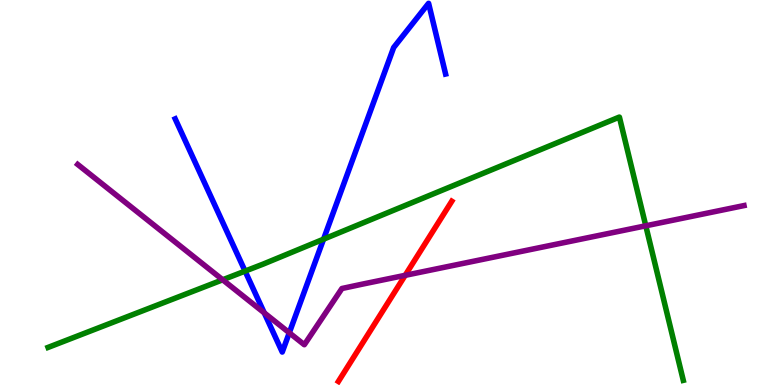[{'lines': ['blue', 'red'], 'intersections': []}, {'lines': ['green', 'red'], 'intersections': []}, {'lines': ['purple', 'red'], 'intersections': [{'x': 5.23, 'y': 2.85}]}, {'lines': ['blue', 'green'], 'intersections': [{'x': 3.16, 'y': 2.96}, {'x': 4.17, 'y': 3.79}]}, {'lines': ['blue', 'purple'], 'intersections': [{'x': 3.41, 'y': 1.87}, {'x': 3.73, 'y': 1.36}]}, {'lines': ['green', 'purple'], 'intersections': [{'x': 2.87, 'y': 2.73}, {'x': 8.33, 'y': 4.14}]}]